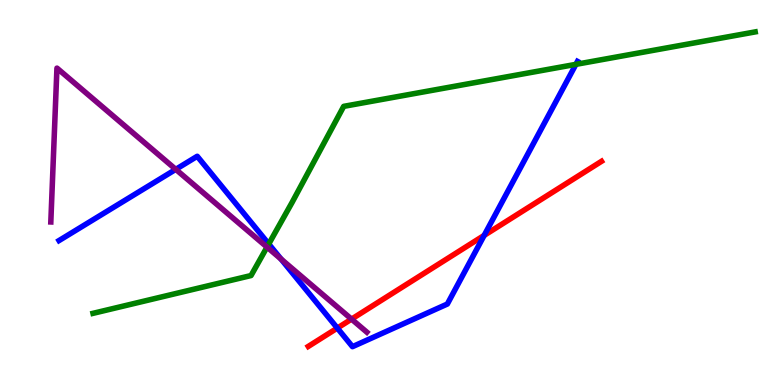[{'lines': ['blue', 'red'], 'intersections': [{'x': 4.35, 'y': 1.48}, {'x': 6.25, 'y': 3.89}]}, {'lines': ['green', 'red'], 'intersections': []}, {'lines': ['purple', 'red'], 'intersections': [{'x': 4.54, 'y': 1.71}]}, {'lines': ['blue', 'green'], 'intersections': [{'x': 3.47, 'y': 3.66}, {'x': 7.43, 'y': 8.33}]}, {'lines': ['blue', 'purple'], 'intersections': [{'x': 2.27, 'y': 5.6}, {'x': 3.63, 'y': 3.27}]}, {'lines': ['green', 'purple'], 'intersections': [{'x': 3.45, 'y': 3.58}]}]